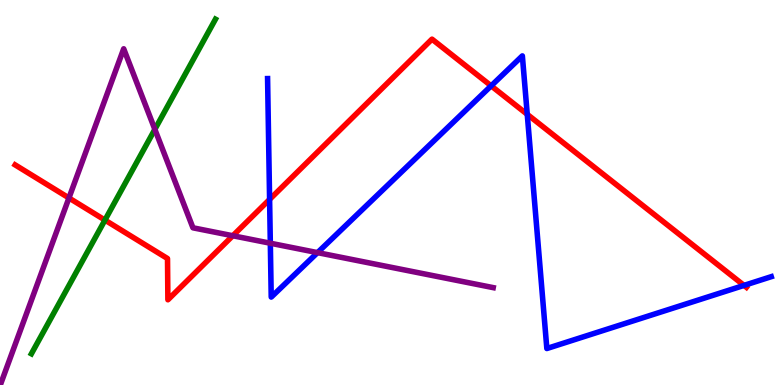[{'lines': ['blue', 'red'], 'intersections': [{'x': 3.48, 'y': 4.82}, {'x': 6.34, 'y': 7.77}, {'x': 6.8, 'y': 7.03}, {'x': 9.6, 'y': 2.59}]}, {'lines': ['green', 'red'], 'intersections': [{'x': 1.35, 'y': 4.28}]}, {'lines': ['purple', 'red'], 'intersections': [{'x': 0.89, 'y': 4.86}, {'x': 3.0, 'y': 3.88}]}, {'lines': ['blue', 'green'], 'intersections': []}, {'lines': ['blue', 'purple'], 'intersections': [{'x': 3.49, 'y': 3.68}, {'x': 4.1, 'y': 3.44}]}, {'lines': ['green', 'purple'], 'intersections': [{'x': 2.0, 'y': 6.64}]}]